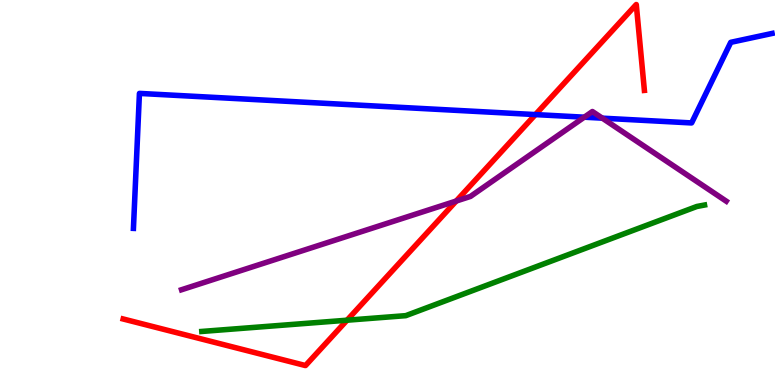[{'lines': ['blue', 'red'], 'intersections': [{'x': 6.91, 'y': 7.02}]}, {'lines': ['green', 'red'], 'intersections': [{'x': 4.48, 'y': 1.68}]}, {'lines': ['purple', 'red'], 'intersections': [{'x': 5.89, 'y': 4.78}]}, {'lines': ['blue', 'green'], 'intersections': []}, {'lines': ['blue', 'purple'], 'intersections': [{'x': 7.54, 'y': 6.96}, {'x': 7.77, 'y': 6.93}]}, {'lines': ['green', 'purple'], 'intersections': []}]